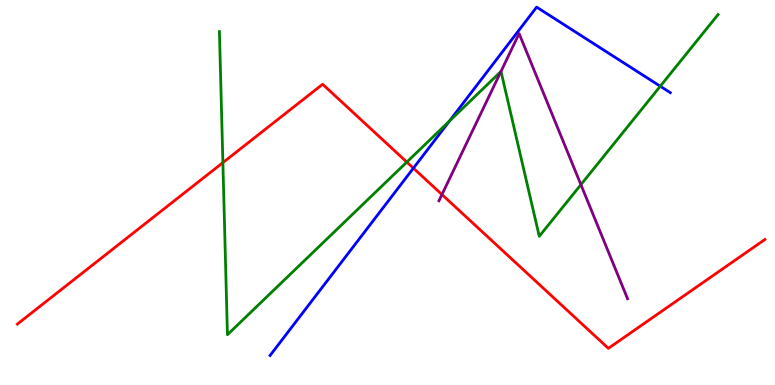[{'lines': ['blue', 'red'], 'intersections': [{'x': 5.33, 'y': 5.63}]}, {'lines': ['green', 'red'], 'intersections': [{'x': 2.88, 'y': 5.78}, {'x': 5.25, 'y': 5.79}]}, {'lines': ['purple', 'red'], 'intersections': [{'x': 5.7, 'y': 4.95}]}, {'lines': ['blue', 'green'], 'intersections': [{'x': 5.8, 'y': 6.86}, {'x': 8.52, 'y': 7.76}]}, {'lines': ['blue', 'purple'], 'intersections': []}, {'lines': ['green', 'purple'], 'intersections': [{'x': 6.46, 'y': 8.14}, {'x': 7.5, 'y': 5.2}]}]